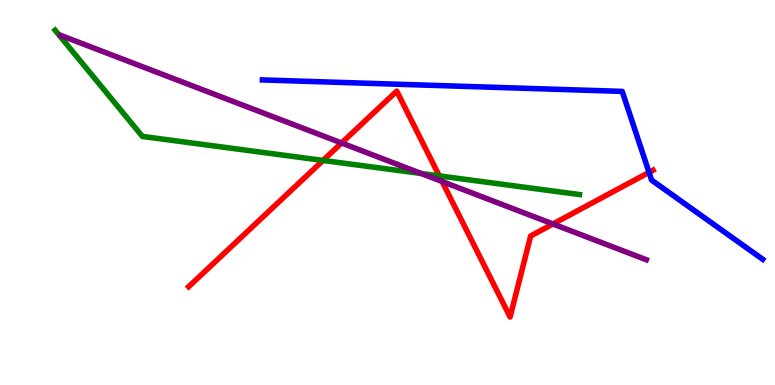[{'lines': ['blue', 'red'], 'intersections': [{'x': 8.37, 'y': 5.52}]}, {'lines': ['green', 'red'], 'intersections': [{'x': 4.17, 'y': 5.83}, {'x': 5.67, 'y': 5.43}]}, {'lines': ['purple', 'red'], 'intersections': [{'x': 4.41, 'y': 6.29}, {'x': 5.7, 'y': 5.29}, {'x': 7.13, 'y': 4.18}]}, {'lines': ['blue', 'green'], 'intersections': []}, {'lines': ['blue', 'purple'], 'intersections': []}, {'lines': ['green', 'purple'], 'intersections': [{'x': 5.43, 'y': 5.49}]}]